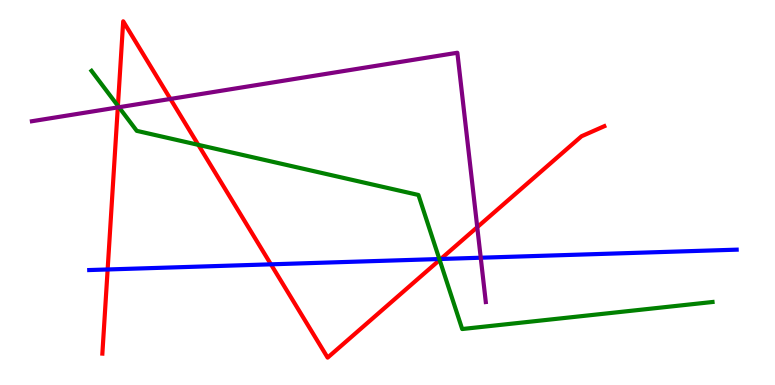[{'lines': ['blue', 'red'], 'intersections': [{'x': 1.39, 'y': 3.0}, {'x': 3.5, 'y': 3.13}, {'x': 5.69, 'y': 3.27}]}, {'lines': ['green', 'red'], 'intersections': [{'x': 1.52, 'y': 7.25}, {'x': 2.56, 'y': 6.24}, {'x': 5.67, 'y': 3.25}]}, {'lines': ['purple', 'red'], 'intersections': [{'x': 1.52, 'y': 7.21}, {'x': 2.2, 'y': 7.43}, {'x': 6.16, 'y': 4.1}]}, {'lines': ['blue', 'green'], 'intersections': [{'x': 5.67, 'y': 3.27}]}, {'lines': ['blue', 'purple'], 'intersections': [{'x': 6.2, 'y': 3.31}]}, {'lines': ['green', 'purple'], 'intersections': [{'x': 1.53, 'y': 7.21}]}]